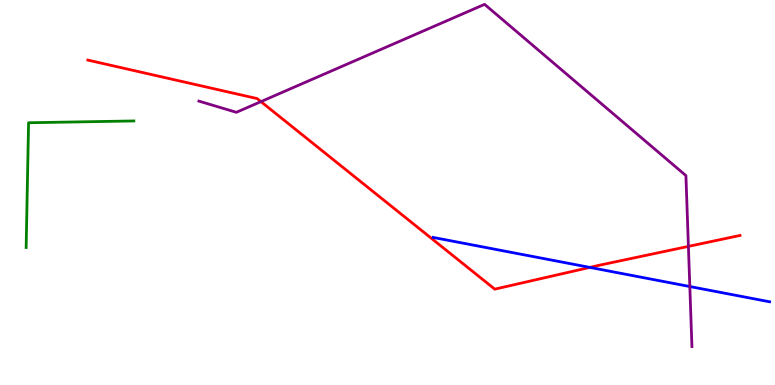[{'lines': ['blue', 'red'], 'intersections': [{'x': 7.61, 'y': 3.05}]}, {'lines': ['green', 'red'], 'intersections': []}, {'lines': ['purple', 'red'], 'intersections': [{'x': 3.37, 'y': 7.36}, {'x': 8.88, 'y': 3.6}]}, {'lines': ['blue', 'green'], 'intersections': []}, {'lines': ['blue', 'purple'], 'intersections': [{'x': 8.9, 'y': 2.56}]}, {'lines': ['green', 'purple'], 'intersections': []}]